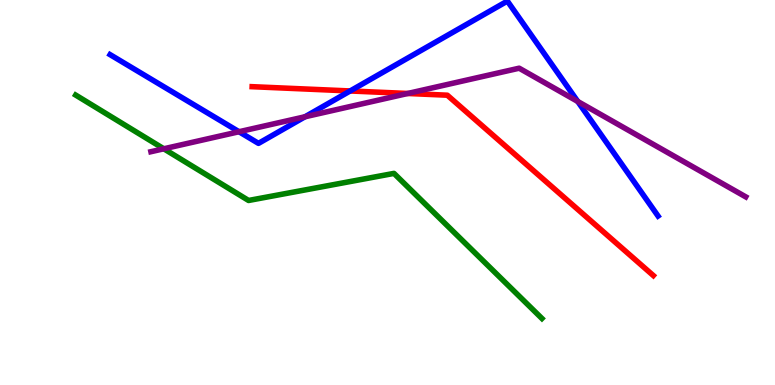[{'lines': ['blue', 'red'], 'intersections': [{'x': 4.52, 'y': 7.64}]}, {'lines': ['green', 'red'], 'intersections': []}, {'lines': ['purple', 'red'], 'intersections': [{'x': 5.26, 'y': 7.57}]}, {'lines': ['blue', 'green'], 'intersections': []}, {'lines': ['blue', 'purple'], 'intersections': [{'x': 3.08, 'y': 6.58}, {'x': 3.94, 'y': 6.97}, {'x': 7.45, 'y': 7.36}]}, {'lines': ['green', 'purple'], 'intersections': [{'x': 2.11, 'y': 6.14}]}]